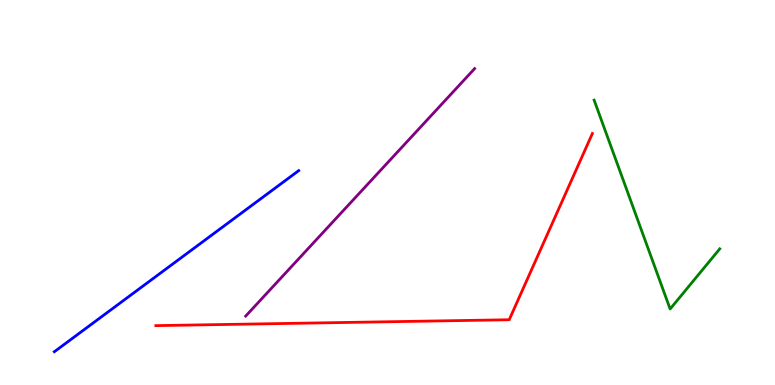[{'lines': ['blue', 'red'], 'intersections': []}, {'lines': ['green', 'red'], 'intersections': []}, {'lines': ['purple', 'red'], 'intersections': []}, {'lines': ['blue', 'green'], 'intersections': []}, {'lines': ['blue', 'purple'], 'intersections': []}, {'lines': ['green', 'purple'], 'intersections': []}]